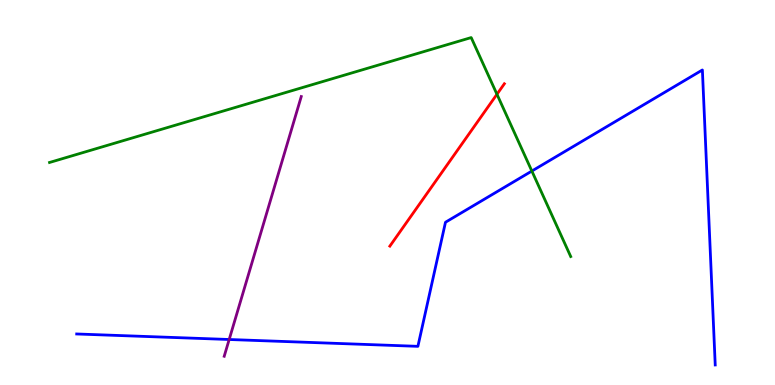[{'lines': ['blue', 'red'], 'intersections': []}, {'lines': ['green', 'red'], 'intersections': [{'x': 6.41, 'y': 7.55}]}, {'lines': ['purple', 'red'], 'intersections': []}, {'lines': ['blue', 'green'], 'intersections': [{'x': 6.86, 'y': 5.56}]}, {'lines': ['blue', 'purple'], 'intersections': [{'x': 2.96, 'y': 1.18}]}, {'lines': ['green', 'purple'], 'intersections': []}]